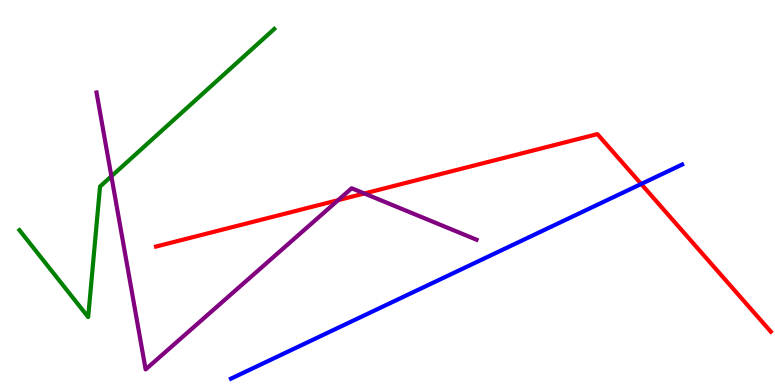[{'lines': ['blue', 'red'], 'intersections': [{'x': 8.27, 'y': 5.22}]}, {'lines': ['green', 'red'], 'intersections': []}, {'lines': ['purple', 'red'], 'intersections': [{'x': 4.36, 'y': 4.8}, {'x': 4.7, 'y': 4.97}]}, {'lines': ['blue', 'green'], 'intersections': []}, {'lines': ['blue', 'purple'], 'intersections': []}, {'lines': ['green', 'purple'], 'intersections': [{'x': 1.44, 'y': 5.42}]}]